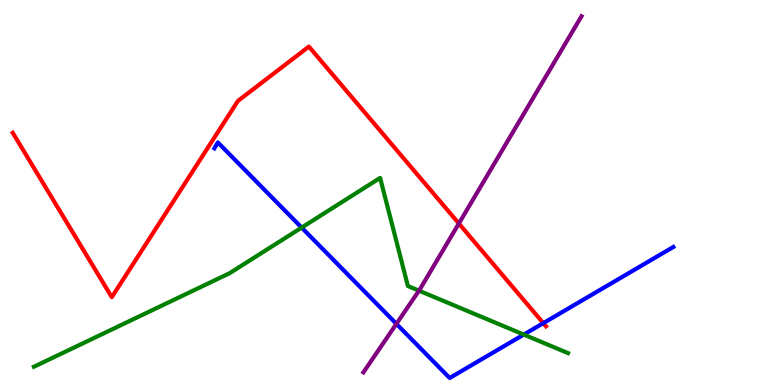[{'lines': ['blue', 'red'], 'intersections': [{'x': 7.01, 'y': 1.61}]}, {'lines': ['green', 'red'], 'intersections': []}, {'lines': ['purple', 'red'], 'intersections': [{'x': 5.92, 'y': 4.19}]}, {'lines': ['blue', 'green'], 'intersections': [{'x': 3.89, 'y': 4.09}, {'x': 6.76, 'y': 1.31}]}, {'lines': ['blue', 'purple'], 'intersections': [{'x': 5.11, 'y': 1.59}]}, {'lines': ['green', 'purple'], 'intersections': [{'x': 5.41, 'y': 2.45}]}]